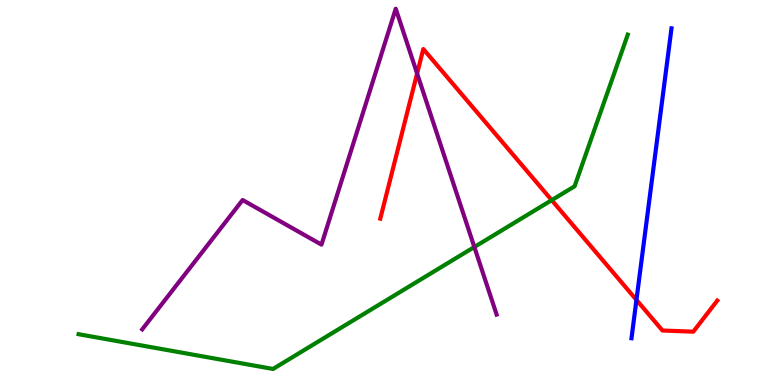[{'lines': ['blue', 'red'], 'intersections': [{'x': 8.21, 'y': 2.21}]}, {'lines': ['green', 'red'], 'intersections': [{'x': 7.12, 'y': 4.8}]}, {'lines': ['purple', 'red'], 'intersections': [{'x': 5.38, 'y': 8.09}]}, {'lines': ['blue', 'green'], 'intersections': []}, {'lines': ['blue', 'purple'], 'intersections': []}, {'lines': ['green', 'purple'], 'intersections': [{'x': 6.12, 'y': 3.58}]}]